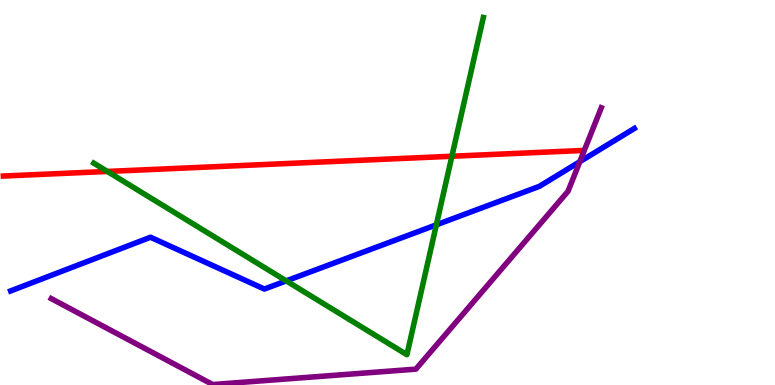[{'lines': ['blue', 'red'], 'intersections': []}, {'lines': ['green', 'red'], 'intersections': [{'x': 1.39, 'y': 5.55}, {'x': 5.83, 'y': 5.94}]}, {'lines': ['purple', 'red'], 'intersections': []}, {'lines': ['blue', 'green'], 'intersections': [{'x': 3.69, 'y': 2.7}, {'x': 5.63, 'y': 4.16}]}, {'lines': ['blue', 'purple'], 'intersections': [{'x': 7.48, 'y': 5.8}]}, {'lines': ['green', 'purple'], 'intersections': []}]